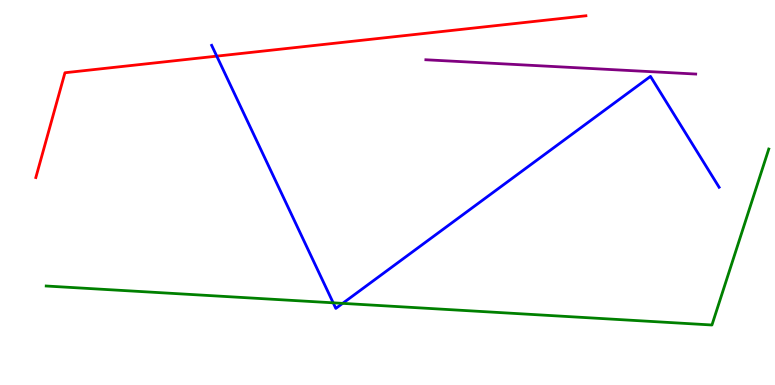[{'lines': ['blue', 'red'], 'intersections': [{'x': 2.8, 'y': 8.54}]}, {'lines': ['green', 'red'], 'intersections': []}, {'lines': ['purple', 'red'], 'intersections': []}, {'lines': ['blue', 'green'], 'intersections': [{'x': 4.3, 'y': 2.13}, {'x': 4.42, 'y': 2.12}]}, {'lines': ['blue', 'purple'], 'intersections': []}, {'lines': ['green', 'purple'], 'intersections': []}]